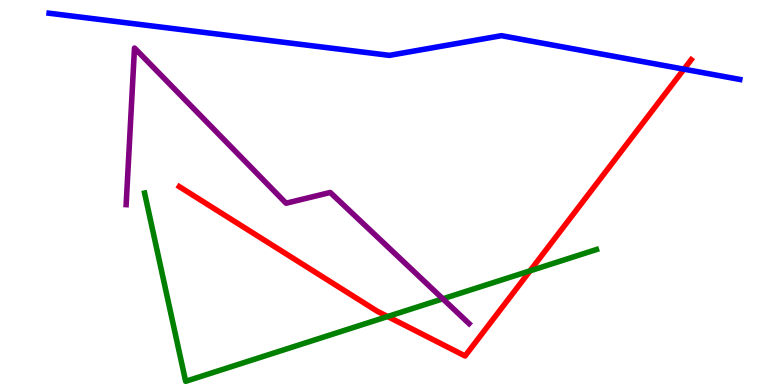[{'lines': ['blue', 'red'], 'intersections': [{'x': 8.83, 'y': 8.2}]}, {'lines': ['green', 'red'], 'intersections': [{'x': 5.0, 'y': 1.78}, {'x': 6.84, 'y': 2.97}]}, {'lines': ['purple', 'red'], 'intersections': []}, {'lines': ['blue', 'green'], 'intersections': []}, {'lines': ['blue', 'purple'], 'intersections': []}, {'lines': ['green', 'purple'], 'intersections': [{'x': 5.71, 'y': 2.24}]}]